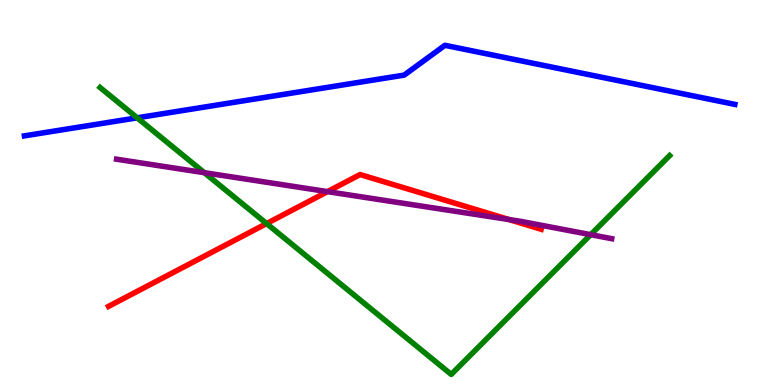[{'lines': ['blue', 'red'], 'intersections': []}, {'lines': ['green', 'red'], 'intersections': [{'x': 3.44, 'y': 4.19}]}, {'lines': ['purple', 'red'], 'intersections': [{'x': 4.23, 'y': 5.02}, {'x': 6.57, 'y': 4.3}]}, {'lines': ['blue', 'green'], 'intersections': [{'x': 1.77, 'y': 6.94}]}, {'lines': ['blue', 'purple'], 'intersections': []}, {'lines': ['green', 'purple'], 'intersections': [{'x': 2.64, 'y': 5.51}, {'x': 7.62, 'y': 3.9}]}]